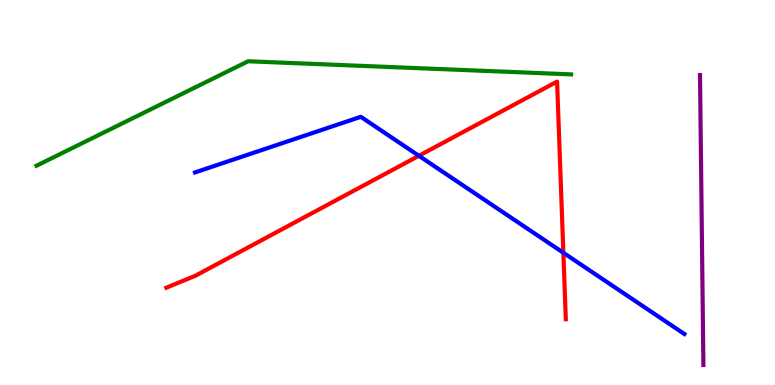[{'lines': ['blue', 'red'], 'intersections': [{'x': 5.4, 'y': 5.95}, {'x': 7.27, 'y': 3.43}]}, {'lines': ['green', 'red'], 'intersections': []}, {'lines': ['purple', 'red'], 'intersections': []}, {'lines': ['blue', 'green'], 'intersections': []}, {'lines': ['blue', 'purple'], 'intersections': []}, {'lines': ['green', 'purple'], 'intersections': []}]